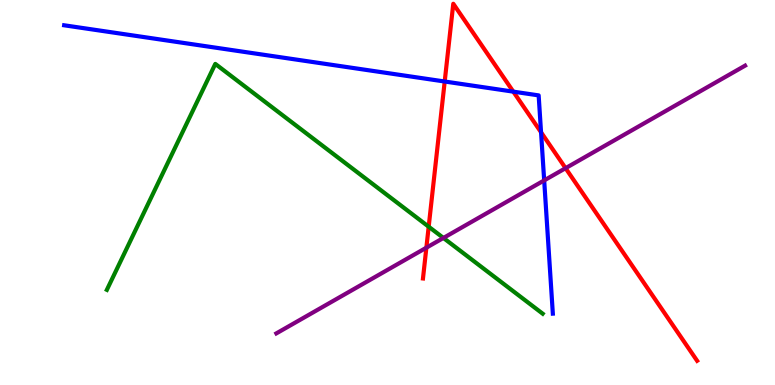[{'lines': ['blue', 'red'], 'intersections': [{'x': 5.74, 'y': 7.88}, {'x': 6.62, 'y': 7.62}, {'x': 6.98, 'y': 6.56}]}, {'lines': ['green', 'red'], 'intersections': [{'x': 5.53, 'y': 4.11}]}, {'lines': ['purple', 'red'], 'intersections': [{'x': 5.5, 'y': 3.57}, {'x': 7.3, 'y': 5.63}]}, {'lines': ['blue', 'green'], 'intersections': []}, {'lines': ['blue', 'purple'], 'intersections': [{'x': 7.02, 'y': 5.31}]}, {'lines': ['green', 'purple'], 'intersections': [{'x': 5.72, 'y': 3.82}]}]